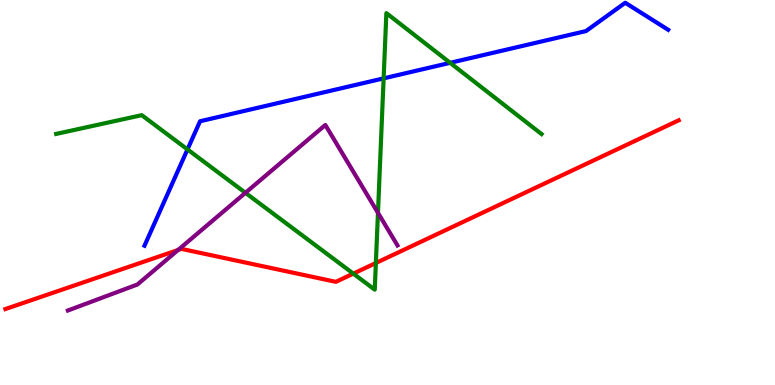[{'lines': ['blue', 'red'], 'intersections': []}, {'lines': ['green', 'red'], 'intersections': [{'x': 4.56, 'y': 2.89}, {'x': 4.85, 'y': 3.17}]}, {'lines': ['purple', 'red'], 'intersections': [{'x': 2.3, 'y': 3.51}]}, {'lines': ['blue', 'green'], 'intersections': [{'x': 2.42, 'y': 6.12}, {'x': 4.95, 'y': 7.96}, {'x': 5.81, 'y': 8.37}]}, {'lines': ['blue', 'purple'], 'intersections': []}, {'lines': ['green', 'purple'], 'intersections': [{'x': 3.17, 'y': 4.99}, {'x': 4.88, 'y': 4.47}]}]